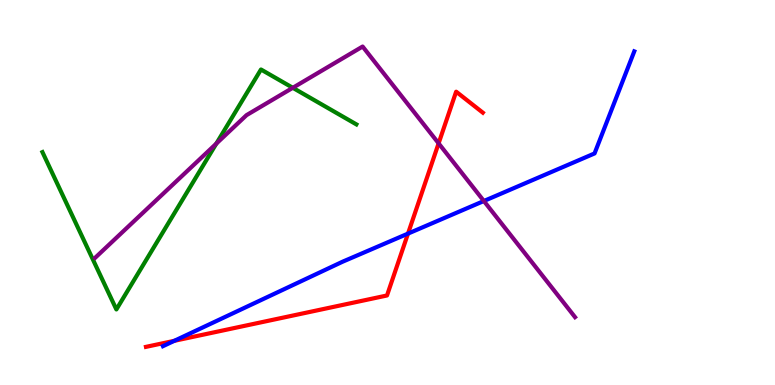[{'lines': ['blue', 'red'], 'intersections': [{'x': 2.25, 'y': 1.15}, {'x': 5.26, 'y': 3.93}]}, {'lines': ['green', 'red'], 'intersections': []}, {'lines': ['purple', 'red'], 'intersections': [{'x': 5.66, 'y': 6.28}]}, {'lines': ['blue', 'green'], 'intersections': []}, {'lines': ['blue', 'purple'], 'intersections': [{'x': 6.24, 'y': 4.78}]}, {'lines': ['green', 'purple'], 'intersections': [{'x': 2.79, 'y': 6.27}, {'x': 3.78, 'y': 7.72}]}]